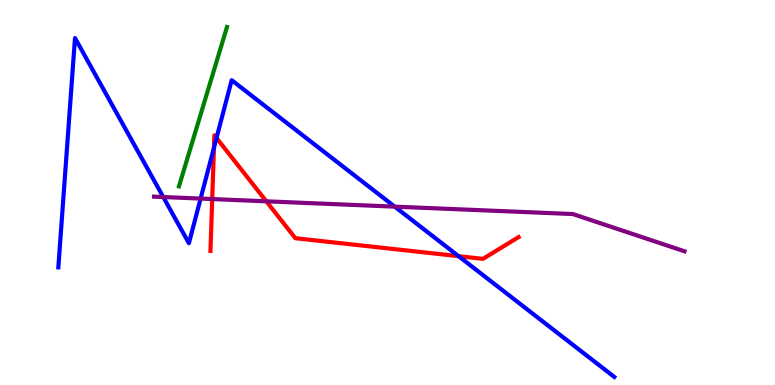[{'lines': ['blue', 'red'], 'intersections': [{'x': 2.76, 'y': 6.16}, {'x': 2.79, 'y': 6.42}, {'x': 5.92, 'y': 3.35}]}, {'lines': ['green', 'red'], 'intersections': []}, {'lines': ['purple', 'red'], 'intersections': [{'x': 2.74, 'y': 4.83}, {'x': 3.44, 'y': 4.77}]}, {'lines': ['blue', 'green'], 'intersections': []}, {'lines': ['blue', 'purple'], 'intersections': [{'x': 2.11, 'y': 4.88}, {'x': 2.59, 'y': 4.84}, {'x': 5.09, 'y': 4.63}]}, {'lines': ['green', 'purple'], 'intersections': []}]